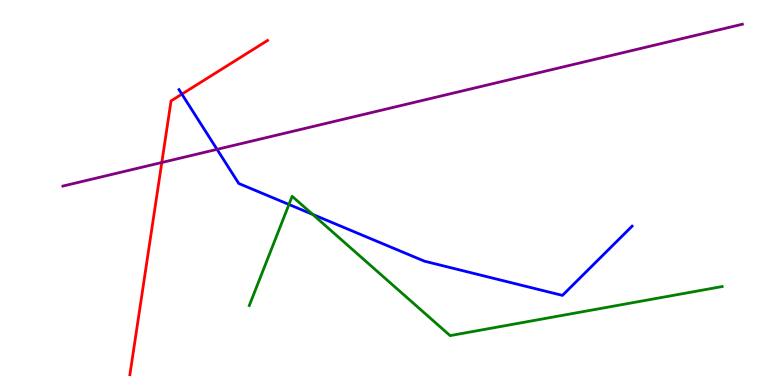[{'lines': ['blue', 'red'], 'intersections': [{'x': 2.35, 'y': 7.56}]}, {'lines': ['green', 'red'], 'intersections': []}, {'lines': ['purple', 'red'], 'intersections': [{'x': 2.09, 'y': 5.78}]}, {'lines': ['blue', 'green'], 'intersections': [{'x': 3.73, 'y': 4.69}, {'x': 4.03, 'y': 4.43}]}, {'lines': ['blue', 'purple'], 'intersections': [{'x': 2.8, 'y': 6.12}]}, {'lines': ['green', 'purple'], 'intersections': []}]